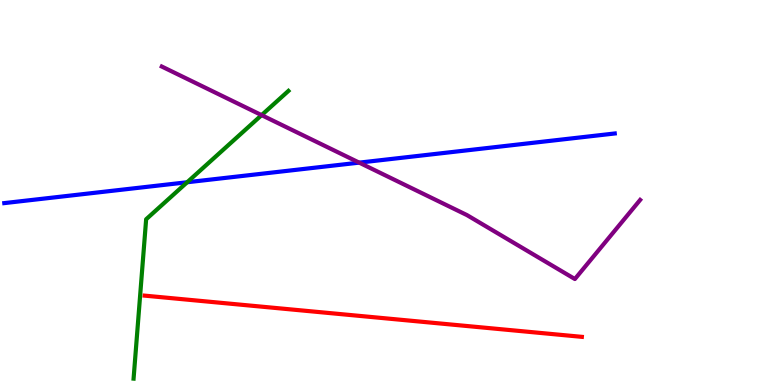[{'lines': ['blue', 'red'], 'intersections': []}, {'lines': ['green', 'red'], 'intersections': []}, {'lines': ['purple', 'red'], 'intersections': []}, {'lines': ['blue', 'green'], 'intersections': [{'x': 2.42, 'y': 5.27}]}, {'lines': ['blue', 'purple'], 'intersections': [{'x': 4.63, 'y': 5.78}]}, {'lines': ['green', 'purple'], 'intersections': [{'x': 3.38, 'y': 7.01}]}]